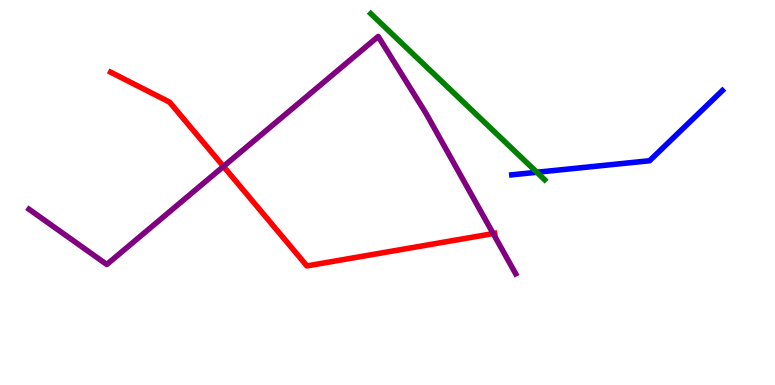[{'lines': ['blue', 'red'], 'intersections': []}, {'lines': ['green', 'red'], 'intersections': []}, {'lines': ['purple', 'red'], 'intersections': [{'x': 2.88, 'y': 5.68}, {'x': 6.36, 'y': 3.93}]}, {'lines': ['blue', 'green'], 'intersections': [{'x': 6.93, 'y': 5.53}]}, {'lines': ['blue', 'purple'], 'intersections': []}, {'lines': ['green', 'purple'], 'intersections': []}]